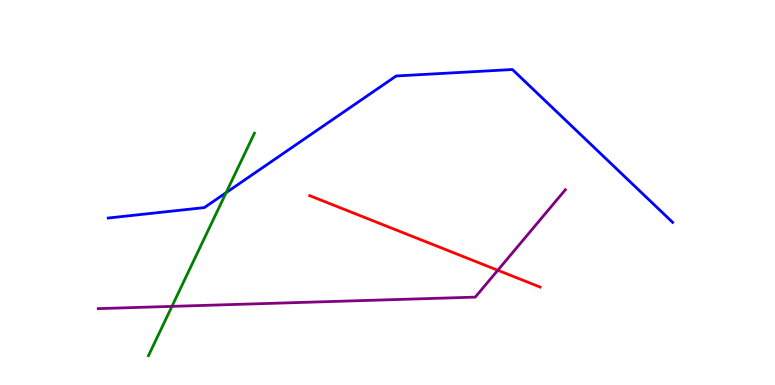[{'lines': ['blue', 'red'], 'intersections': []}, {'lines': ['green', 'red'], 'intersections': []}, {'lines': ['purple', 'red'], 'intersections': [{'x': 6.42, 'y': 2.98}]}, {'lines': ['blue', 'green'], 'intersections': [{'x': 2.92, 'y': 5.0}]}, {'lines': ['blue', 'purple'], 'intersections': []}, {'lines': ['green', 'purple'], 'intersections': [{'x': 2.22, 'y': 2.04}]}]